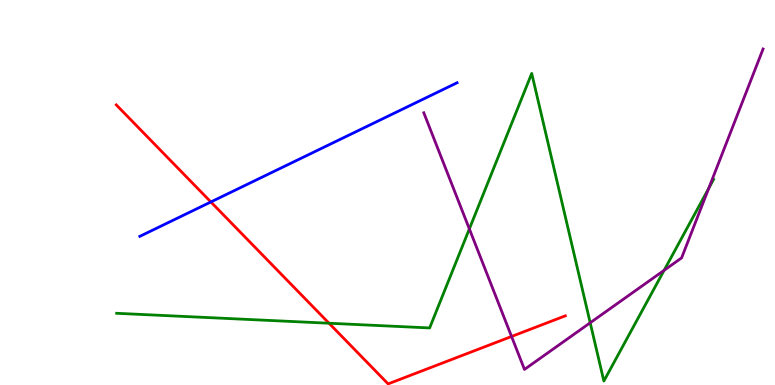[{'lines': ['blue', 'red'], 'intersections': [{'x': 2.72, 'y': 4.75}]}, {'lines': ['green', 'red'], 'intersections': [{'x': 4.25, 'y': 1.6}]}, {'lines': ['purple', 'red'], 'intersections': [{'x': 6.6, 'y': 1.26}]}, {'lines': ['blue', 'green'], 'intersections': []}, {'lines': ['blue', 'purple'], 'intersections': []}, {'lines': ['green', 'purple'], 'intersections': [{'x': 6.06, 'y': 4.05}, {'x': 7.62, 'y': 1.62}, {'x': 8.57, 'y': 2.98}, {'x': 9.14, 'y': 5.11}]}]